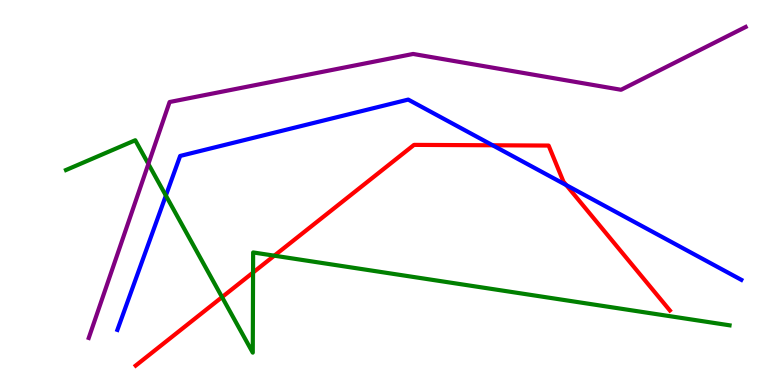[{'lines': ['blue', 'red'], 'intersections': [{'x': 6.36, 'y': 6.23}, {'x': 7.31, 'y': 5.19}]}, {'lines': ['green', 'red'], 'intersections': [{'x': 2.87, 'y': 2.28}, {'x': 3.27, 'y': 2.92}, {'x': 3.54, 'y': 3.36}]}, {'lines': ['purple', 'red'], 'intersections': []}, {'lines': ['blue', 'green'], 'intersections': [{'x': 2.14, 'y': 4.92}]}, {'lines': ['blue', 'purple'], 'intersections': []}, {'lines': ['green', 'purple'], 'intersections': [{'x': 1.91, 'y': 5.74}]}]